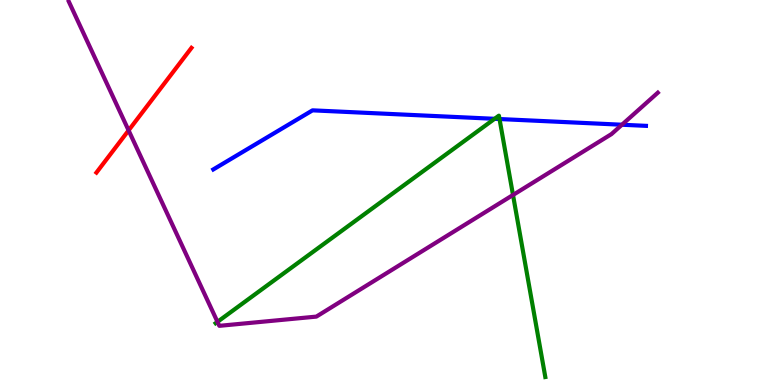[{'lines': ['blue', 'red'], 'intersections': []}, {'lines': ['green', 'red'], 'intersections': []}, {'lines': ['purple', 'red'], 'intersections': [{'x': 1.66, 'y': 6.61}]}, {'lines': ['blue', 'green'], 'intersections': [{'x': 6.38, 'y': 6.91}, {'x': 6.45, 'y': 6.91}]}, {'lines': ['blue', 'purple'], 'intersections': [{'x': 8.03, 'y': 6.76}]}, {'lines': ['green', 'purple'], 'intersections': [{'x': 2.81, 'y': 1.64}, {'x': 6.62, 'y': 4.94}]}]